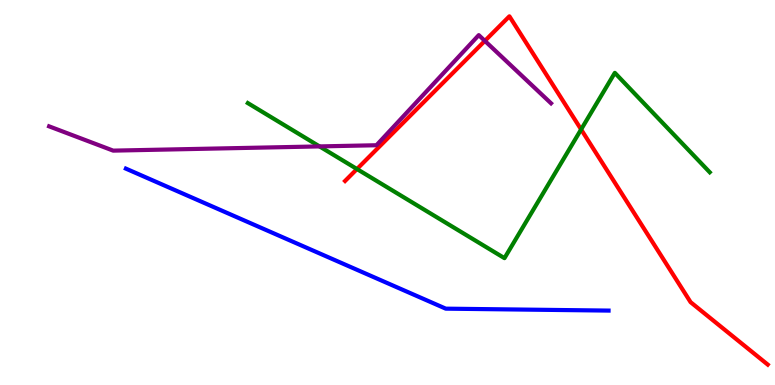[{'lines': ['blue', 'red'], 'intersections': []}, {'lines': ['green', 'red'], 'intersections': [{'x': 4.61, 'y': 5.61}, {'x': 7.5, 'y': 6.64}]}, {'lines': ['purple', 'red'], 'intersections': [{'x': 6.26, 'y': 8.94}]}, {'lines': ['blue', 'green'], 'intersections': []}, {'lines': ['blue', 'purple'], 'intersections': []}, {'lines': ['green', 'purple'], 'intersections': [{'x': 4.12, 'y': 6.2}]}]